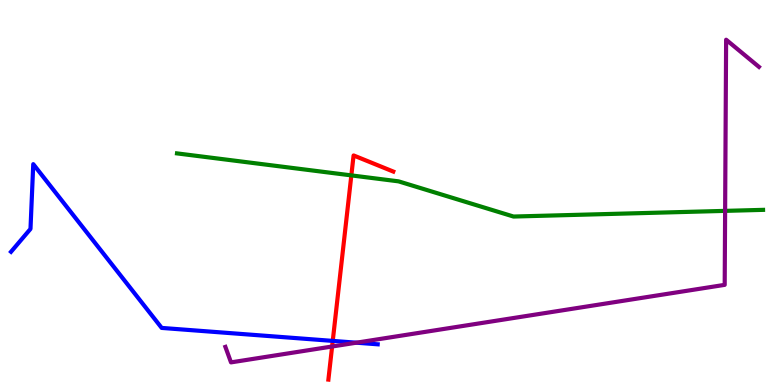[{'lines': ['blue', 'red'], 'intersections': [{'x': 4.29, 'y': 1.15}]}, {'lines': ['green', 'red'], 'intersections': [{'x': 4.53, 'y': 5.44}]}, {'lines': ['purple', 'red'], 'intersections': [{'x': 4.29, 'y': 1.0}]}, {'lines': ['blue', 'green'], 'intersections': []}, {'lines': ['blue', 'purple'], 'intersections': [{'x': 4.6, 'y': 1.1}]}, {'lines': ['green', 'purple'], 'intersections': [{'x': 9.36, 'y': 4.52}]}]